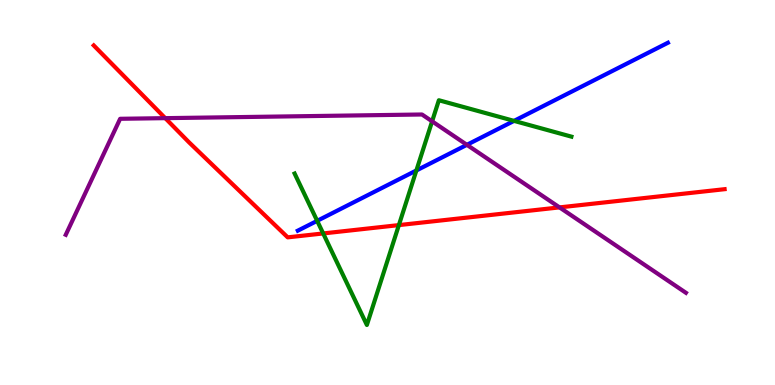[{'lines': ['blue', 'red'], 'intersections': []}, {'lines': ['green', 'red'], 'intersections': [{'x': 4.17, 'y': 3.94}, {'x': 5.15, 'y': 4.15}]}, {'lines': ['purple', 'red'], 'intersections': [{'x': 2.13, 'y': 6.93}, {'x': 7.22, 'y': 4.61}]}, {'lines': ['blue', 'green'], 'intersections': [{'x': 4.09, 'y': 4.26}, {'x': 5.37, 'y': 5.57}, {'x': 6.63, 'y': 6.86}]}, {'lines': ['blue', 'purple'], 'intersections': [{'x': 6.02, 'y': 6.24}]}, {'lines': ['green', 'purple'], 'intersections': [{'x': 5.58, 'y': 6.85}]}]